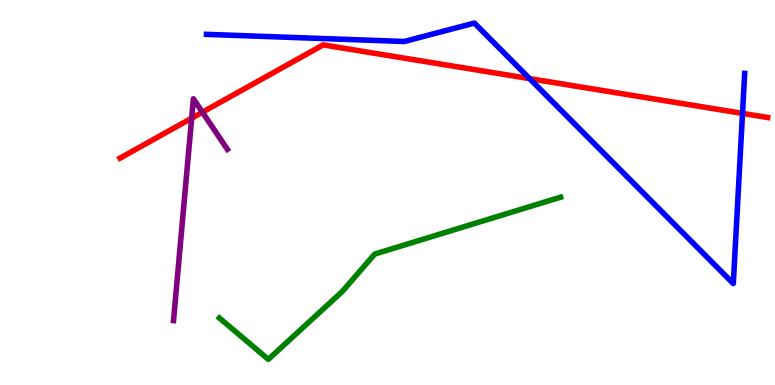[{'lines': ['blue', 'red'], 'intersections': [{'x': 6.83, 'y': 7.96}, {'x': 9.58, 'y': 7.05}]}, {'lines': ['green', 'red'], 'intersections': []}, {'lines': ['purple', 'red'], 'intersections': [{'x': 2.47, 'y': 6.93}, {'x': 2.61, 'y': 7.09}]}, {'lines': ['blue', 'green'], 'intersections': []}, {'lines': ['blue', 'purple'], 'intersections': []}, {'lines': ['green', 'purple'], 'intersections': []}]